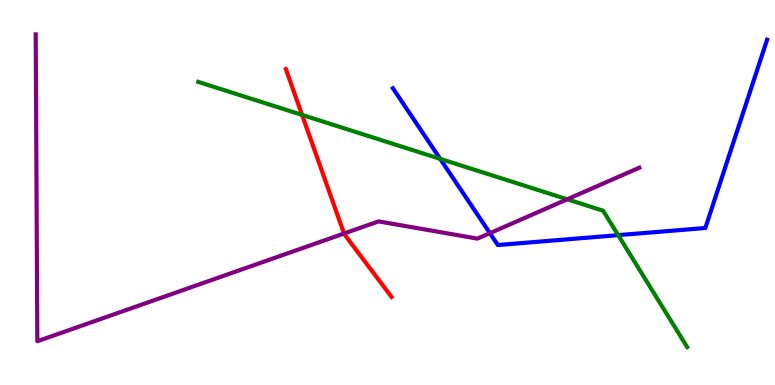[{'lines': ['blue', 'red'], 'intersections': []}, {'lines': ['green', 'red'], 'intersections': [{'x': 3.9, 'y': 7.01}]}, {'lines': ['purple', 'red'], 'intersections': [{'x': 4.44, 'y': 3.93}]}, {'lines': ['blue', 'green'], 'intersections': [{'x': 5.68, 'y': 5.87}, {'x': 7.98, 'y': 3.89}]}, {'lines': ['blue', 'purple'], 'intersections': [{'x': 6.32, 'y': 3.94}]}, {'lines': ['green', 'purple'], 'intersections': [{'x': 7.32, 'y': 4.82}]}]